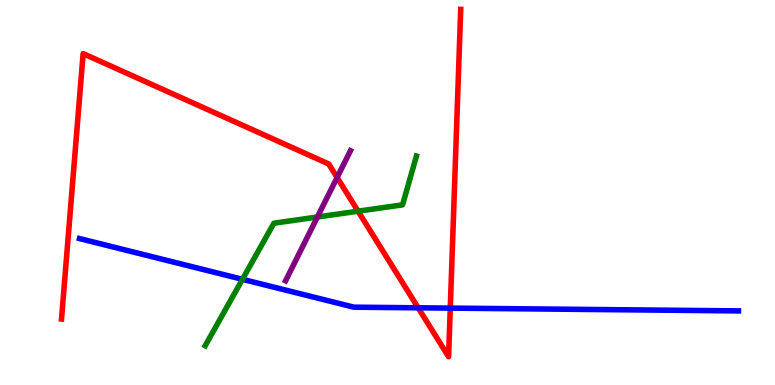[{'lines': ['blue', 'red'], 'intersections': [{'x': 5.4, 'y': 2.01}, {'x': 5.81, 'y': 2.0}]}, {'lines': ['green', 'red'], 'intersections': [{'x': 4.62, 'y': 4.51}]}, {'lines': ['purple', 'red'], 'intersections': [{'x': 4.35, 'y': 5.39}]}, {'lines': ['blue', 'green'], 'intersections': [{'x': 3.13, 'y': 2.75}]}, {'lines': ['blue', 'purple'], 'intersections': []}, {'lines': ['green', 'purple'], 'intersections': [{'x': 4.1, 'y': 4.36}]}]